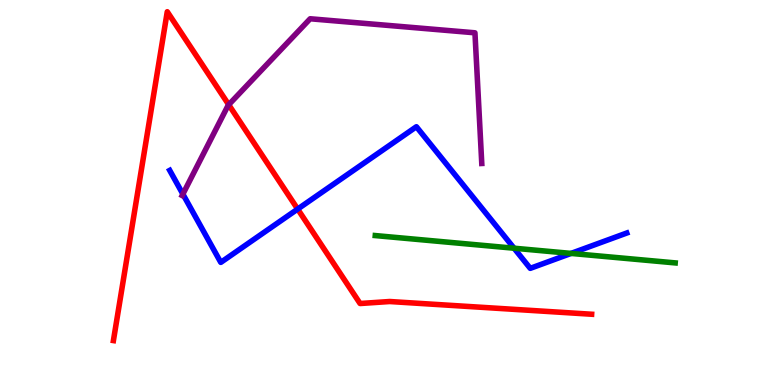[{'lines': ['blue', 'red'], 'intersections': [{'x': 3.84, 'y': 4.57}]}, {'lines': ['green', 'red'], 'intersections': []}, {'lines': ['purple', 'red'], 'intersections': [{'x': 2.95, 'y': 7.28}]}, {'lines': ['blue', 'green'], 'intersections': [{'x': 6.63, 'y': 3.55}, {'x': 7.37, 'y': 3.42}]}, {'lines': ['blue', 'purple'], 'intersections': [{'x': 2.36, 'y': 4.96}]}, {'lines': ['green', 'purple'], 'intersections': []}]